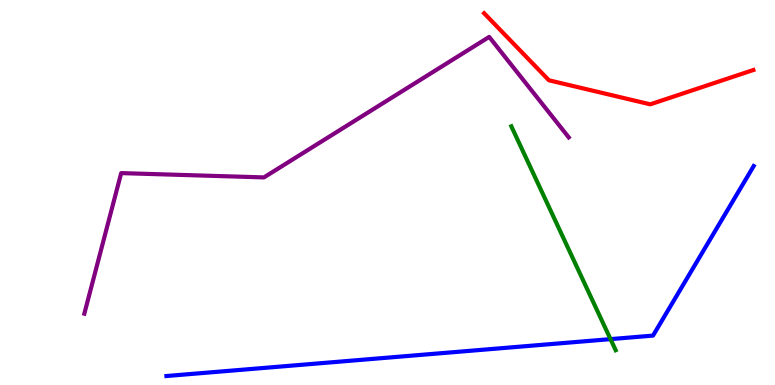[{'lines': ['blue', 'red'], 'intersections': []}, {'lines': ['green', 'red'], 'intersections': []}, {'lines': ['purple', 'red'], 'intersections': []}, {'lines': ['blue', 'green'], 'intersections': [{'x': 7.88, 'y': 1.19}]}, {'lines': ['blue', 'purple'], 'intersections': []}, {'lines': ['green', 'purple'], 'intersections': []}]